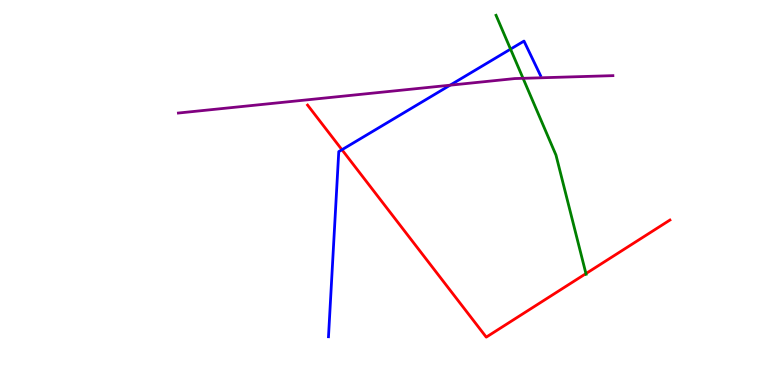[{'lines': ['blue', 'red'], 'intersections': [{'x': 4.41, 'y': 6.11}]}, {'lines': ['green', 'red'], 'intersections': [{'x': 7.56, 'y': 2.89}]}, {'lines': ['purple', 'red'], 'intersections': []}, {'lines': ['blue', 'green'], 'intersections': [{'x': 6.59, 'y': 8.72}]}, {'lines': ['blue', 'purple'], 'intersections': [{'x': 5.81, 'y': 7.79}]}, {'lines': ['green', 'purple'], 'intersections': [{'x': 6.75, 'y': 7.97}]}]